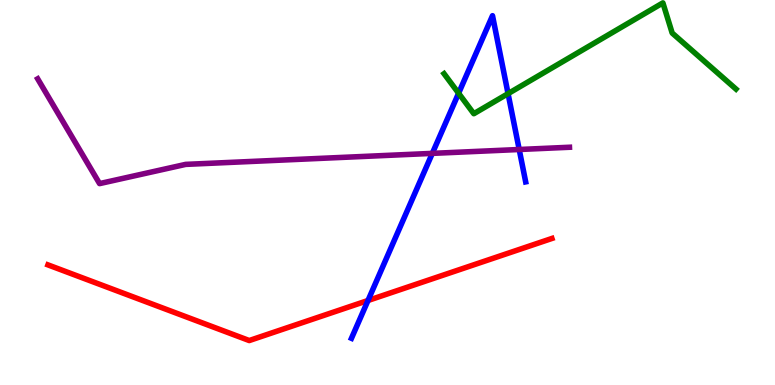[{'lines': ['blue', 'red'], 'intersections': [{'x': 4.75, 'y': 2.2}]}, {'lines': ['green', 'red'], 'intersections': []}, {'lines': ['purple', 'red'], 'intersections': []}, {'lines': ['blue', 'green'], 'intersections': [{'x': 5.92, 'y': 7.58}, {'x': 6.56, 'y': 7.57}]}, {'lines': ['blue', 'purple'], 'intersections': [{'x': 5.58, 'y': 6.02}, {'x': 6.7, 'y': 6.12}]}, {'lines': ['green', 'purple'], 'intersections': []}]